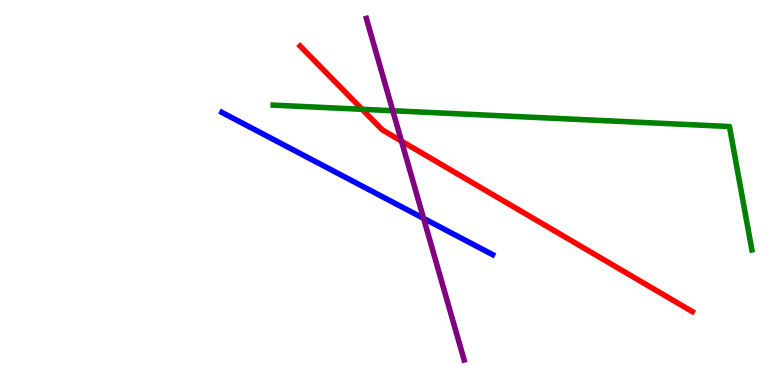[{'lines': ['blue', 'red'], 'intersections': []}, {'lines': ['green', 'red'], 'intersections': [{'x': 4.67, 'y': 7.16}]}, {'lines': ['purple', 'red'], 'intersections': [{'x': 5.18, 'y': 6.34}]}, {'lines': ['blue', 'green'], 'intersections': []}, {'lines': ['blue', 'purple'], 'intersections': [{'x': 5.47, 'y': 4.33}]}, {'lines': ['green', 'purple'], 'intersections': [{'x': 5.07, 'y': 7.12}]}]